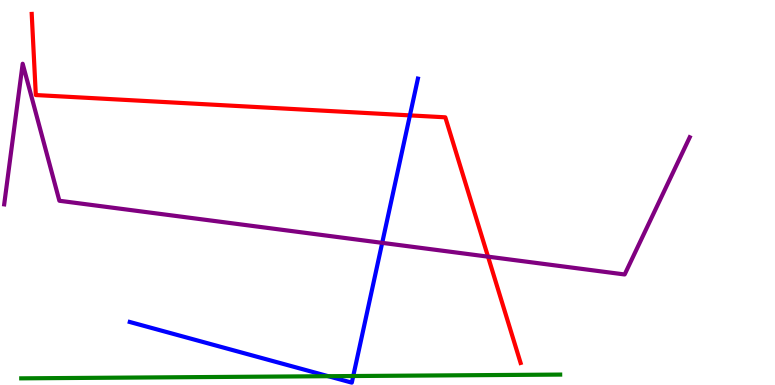[{'lines': ['blue', 'red'], 'intersections': [{'x': 5.29, 'y': 7.0}]}, {'lines': ['green', 'red'], 'intersections': []}, {'lines': ['purple', 'red'], 'intersections': [{'x': 6.3, 'y': 3.33}]}, {'lines': ['blue', 'green'], 'intersections': [{'x': 4.24, 'y': 0.229}, {'x': 4.56, 'y': 0.233}]}, {'lines': ['blue', 'purple'], 'intersections': [{'x': 4.93, 'y': 3.69}]}, {'lines': ['green', 'purple'], 'intersections': []}]